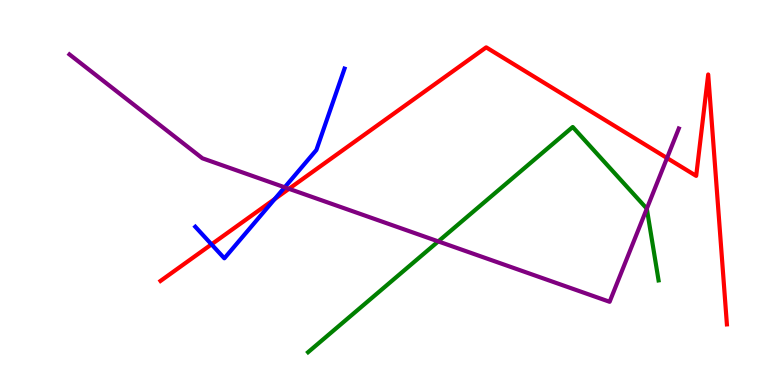[{'lines': ['blue', 'red'], 'intersections': [{'x': 2.73, 'y': 3.65}, {'x': 3.54, 'y': 4.83}]}, {'lines': ['green', 'red'], 'intersections': []}, {'lines': ['purple', 'red'], 'intersections': [{'x': 3.73, 'y': 5.1}, {'x': 8.61, 'y': 5.9}]}, {'lines': ['blue', 'green'], 'intersections': []}, {'lines': ['blue', 'purple'], 'intersections': [{'x': 3.67, 'y': 5.14}]}, {'lines': ['green', 'purple'], 'intersections': [{'x': 5.66, 'y': 3.73}, {'x': 8.35, 'y': 4.58}]}]